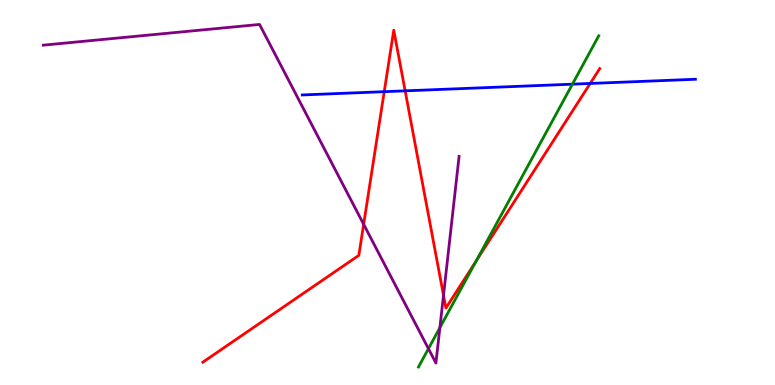[{'lines': ['blue', 'red'], 'intersections': [{'x': 4.96, 'y': 7.62}, {'x': 5.23, 'y': 7.64}, {'x': 7.62, 'y': 7.83}]}, {'lines': ['green', 'red'], 'intersections': [{'x': 6.15, 'y': 3.23}]}, {'lines': ['purple', 'red'], 'intersections': [{'x': 4.69, 'y': 4.17}, {'x': 5.72, 'y': 2.33}]}, {'lines': ['blue', 'green'], 'intersections': [{'x': 7.39, 'y': 7.81}]}, {'lines': ['blue', 'purple'], 'intersections': []}, {'lines': ['green', 'purple'], 'intersections': [{'x': 5.53, 'y': 0.943}, {'x': 5.68, 'y': 1.49}]}]